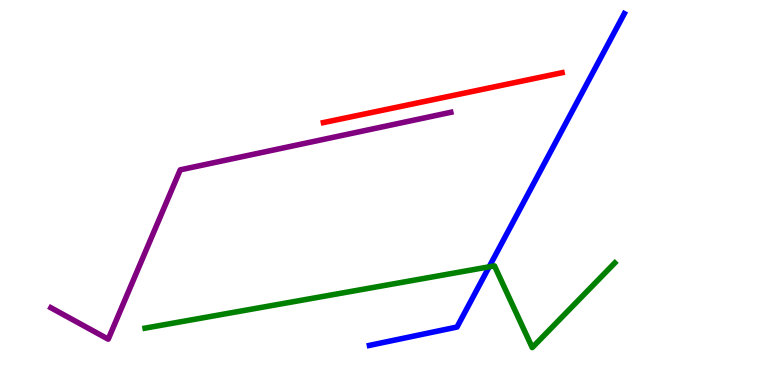[{'lines': ['blue', 'red'], 'intersections': []}, {'lines': ['green', 'red'], 'intersections': []}, {'lines': ['purple', 'red'], 'intersections': []}, {'lines': ['blue', 'green'], 'intersections': [{'x': 6.31, 'y': 3.07}]}, {'lines': ['blue', 'purple'], 'intersections': []}, {'lines': ['green', 'purple'], 'intersections': []}]